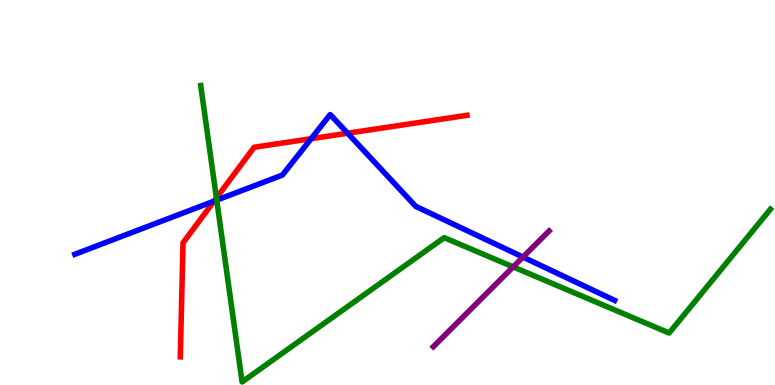[{'lines': ['blue', 'red'], 'intersections': [{'x': 2.76, 'y': 4.78}, {'x': 4.01, 'y': 6.4}, {'x': 4.49, 'y': 6.54}]}, {'lines': ['green', 'red'], 'intersections': [{'x': 2.79, 'y': 4.86}]}, {'lines': ['purple', 'red'], 'intersections': []}, {'lines': ['blue', 'green'], 'intersections': [{'x': 2.8, 'y': 4.8}]}, {'lines': ['blue', 'purple'], 'intersections': [{'x': 6.75, 'y': 3.32}]}, {'lines': ['green', 'purple'], 'intersections': [{'x': 6.62, 'y': 3.07}]}]